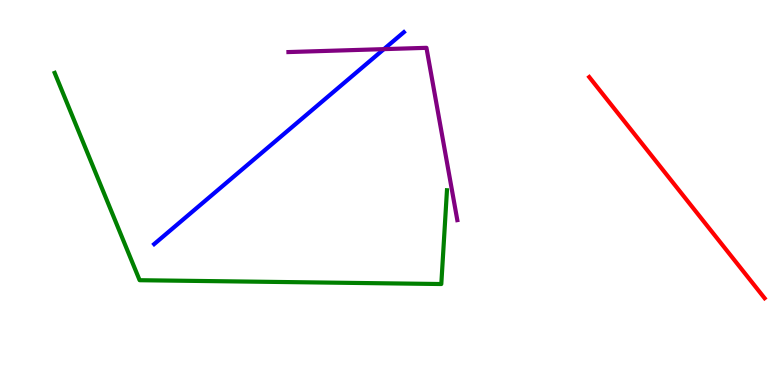[{'lines': ['blue', 'red'], 'intersections': []}, {'lines': ['green', 'red'], 'intersections': []}, {'lines': ['purple', 'red'], 'intersections': []}, {'lines': ['blue', 'green'], 'intersections': []}, {'lines': ['blue', 'purple'], 'intersections': [{'x': 4.95, 'y': 8.72}]}, {'lines': ['green', 'purple'], 'intersections': []}]